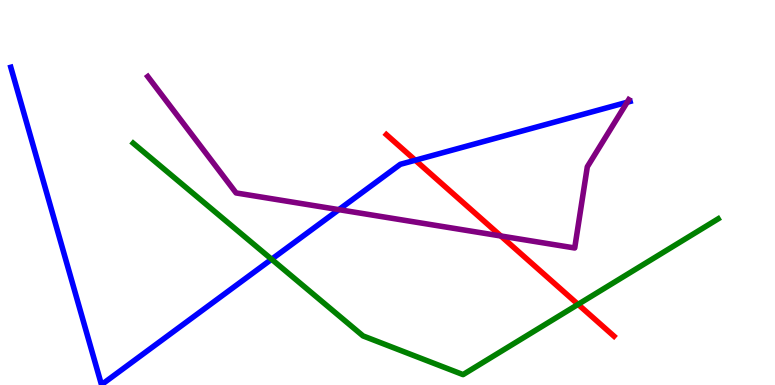[{'lines': ['blue', 'red'], 'intersections': [{'x': 5.36, 'y': 5.84}]}, {'lines': ['green', 'red'], 'intersections': [{'x': 7.46, 'y': 2.09}]}, {'lines': ['purple', 'red'], 'intersections': [{'x': 6.46, 'y': 3.87}]}, {'lines': ['blue', 'green'], 'intersections': [{'x': 3.5, 'y': 3.27}]}, {'lines': ['blue', 'purple'], 'intersections': [{'x': 4.37, 'y': 4.55}, {'x': 8.09, 'y': 7.34}]}, {'lines': ['green', 'purple'], 'intersections': []}]